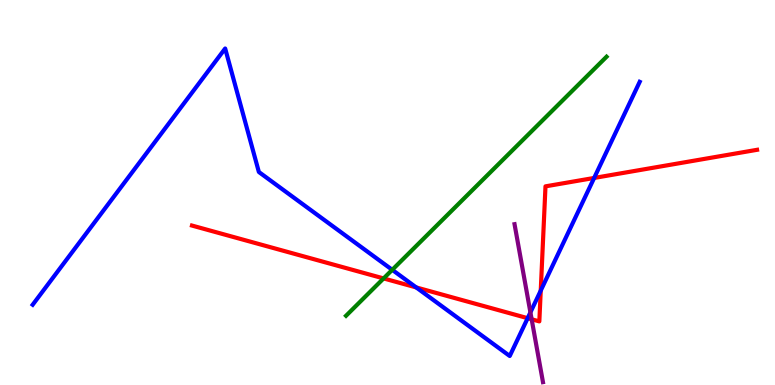[{'lines': ['blue', 'red'], 'intersections': [{'x': 5.37, 'y': 2.53}, {'x': 6.81, 'y': 1.74}, {'x': 6.98, 'y': 2.45}, {'x': 7.67, 'y': 5.38}]}, {'lines': ['green', 'red'], 'intersections': [{'x': 4.95, 'y': 2.77}]}, {'lines': ['purple', 'red'], 'intersections': [{'x': 6.86, 'y': 1.71}]}, {'lines': ['blue', 'green'], 'intersections': [{'x': 5.06, 'y': 2.99}]}, {'lines': ['blue', 'purple'], 'intersections': [{'x': 6.84, 'y': 1.89}]}, {'lines': ['green', 'purple'], 'intersections': []}]